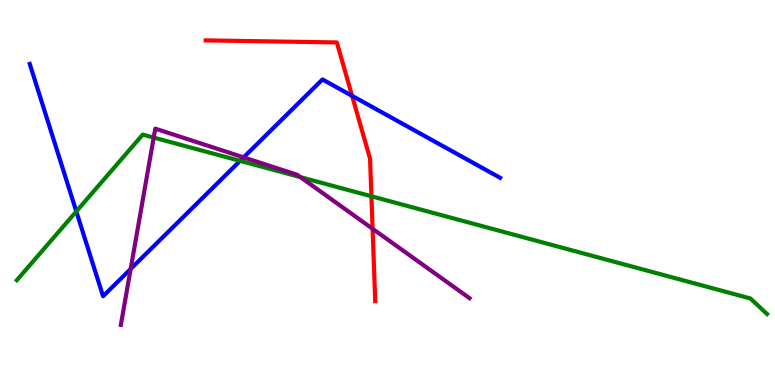[{'lines': ['blue', 'red'], 'intersections': [{'x': 4.54, 'y': 7.51}]}, {'lines': ['green', 'red'], 'intersections': [{'x': 4.79, 'y': 4.9}]}, {'lines': ['purple', 'red'], 'intersections': [{'x': 4.81, 'y': 4.06}]}, {'lines': ['blue', 'green'], 'intersections': [{'x': 0.985, 'y': 4.51}, {'x': 3.1, 'y': 5.82}]}, {'lines': ['blue', 'purple'], 'intersections': [{'x': 1.69, 'y': 3.01}, {'x': 3.14, 'y': 5.91}]}, {'lines': ['green', 'purple'], 'intersections': [{'x': 1.98, 'y': 6.43}, {'x': 3.88, 'y': 5.4}]}]